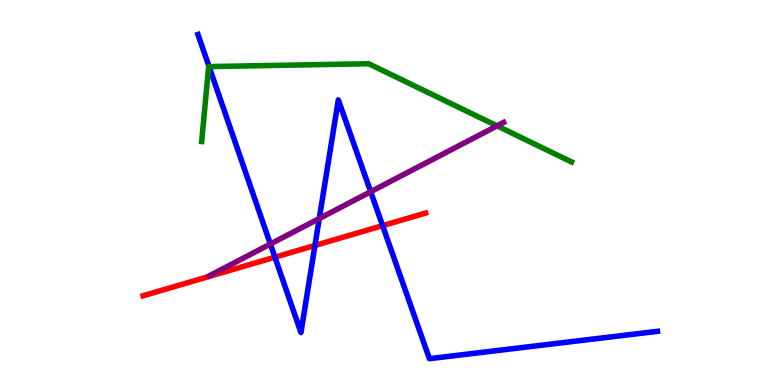[{'lines': ['blue', 'red'], 'intersections': [{'x': 3.55, 'y': 3.32}, {'x': 4.06, 'y': 3.62}, {'x': 4.94, 'y': 4.14}]}, {'lines': ['green', 'red'], 'intersections': []}, {'lines': ['purple', 'red'], 'intersections': []}, {'lines': ['blue', 'green'], 'intersections': [{'x': 2.7, 'y': 8.27}]}, {'lines': ['blue', 'purple'], 'intersections': [{'x': 3.49, 'y': 3.66}, {'x': 4.12, 'y': 4.32}, {'x': 4.78, 'y': 5.02}]}, {'lines': ['green', 'purple'], 'intersections': [{'x': 6.41, 'y': 6.73}]}]